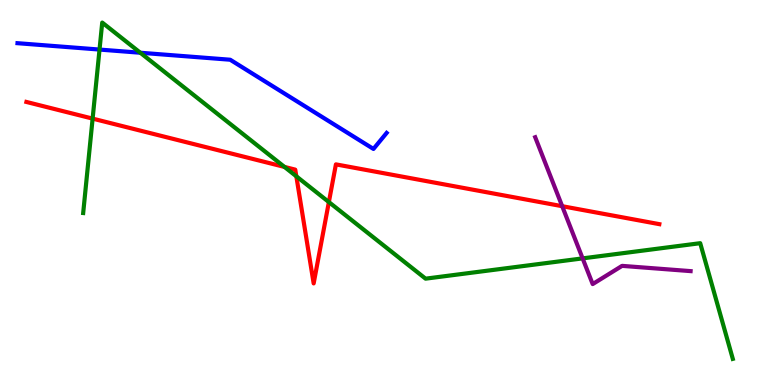[{'lines': ['blue', 'red'], 'intersections': []}, {'lines': ['green', 'red'], 'intersections': [{'x': 1.2, 'y': 6.92}, {'x': 3.67, 'y': 5.66}, {'x': 3.82, 'y': 5.42}, {'x': 4.24, 'y': 4.75}]}, {'lines': ['purple', 'red'], 'intersections': [{'x': 7.25, 'y': 4.64}]}, {'lines': ['blue', 'green'], 'intersections': [{'x': 1.28, 'y': 8.71}, {'x': 1.81, 'y': 8.63}]}, {'lines': ['blue', 'purple'], 'intersections': []}, {'lines': ['green', 'purple'], 'intersections': [{'x': 7.52, 'y': 3.29}]}]